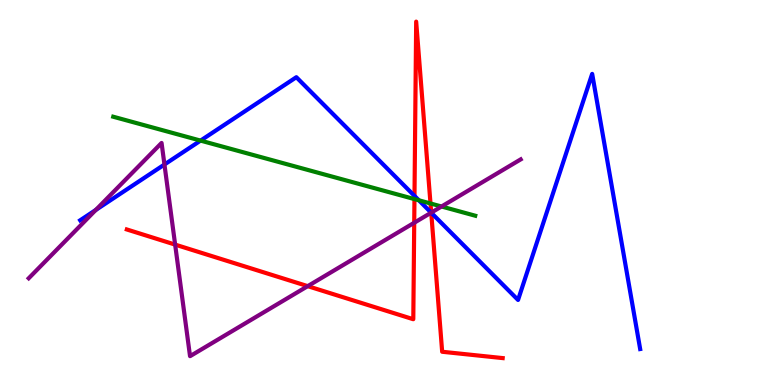[{'lines': ['blue', 'red'], 'intersections': [{'x': 5.35, 'y': 4.91}, {'x': 5.56, 'y': 4.47}]}, {'lines': ['green', 'red'], 'intersections': [{'x': 5.35, 'y': 4.83}, {'x': 5.55, 'y': 4.71}]}, {'lines': ['purple', 'red'], 'intersections': [{'x': 2.26, 'y': 3.65}, {'x': 3.97, 'y': 2.57}, {'x': 5.34, 'y': 4.21}, {'x': 5.56, 'y': 4.48}]}, {'lines': ['blue', 'green'], 'intersections': [{'x': 2.59, 'y': 6.35}, {'x': 5.4, 'y': 4.8}]}, {'lines': ['blue', 'purple'], 'intersections': [{'x': 1.24, 'y': 4.55}, {'x': 2.12, 'y': 5.73}, {'x': 5.56, 'y': 4.48}]}, {'lines': ['green', 'purple'], 'intersections': [{'x': 5.7, 'y': 4.64}]}]